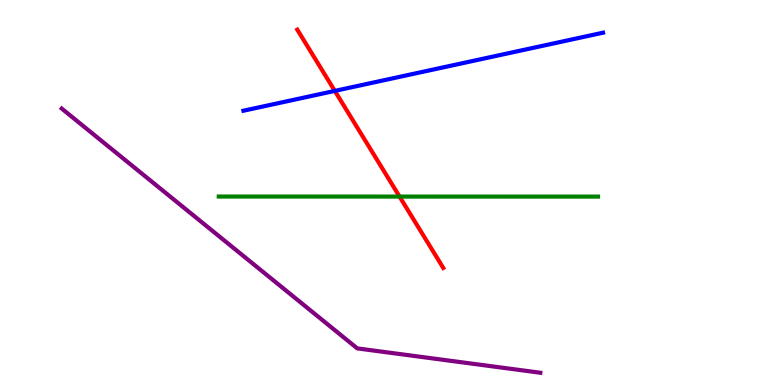[{'lines': ['blue', 'red'], 'intersections': [{'x': 4.32, 'y': 7.64}]}, {'lines': ['green', 'red'], 'intersections': [{'x': 5.16, 'y': 4.89}]}, {'lines': ['purple', 'red'], 'intersections': []}, {'lines': ['blue', 'green'], 'intersections': []}, {'lines': ['blue', 'purple'], 'intersections': []}, {'lines': ['green', 'purple'], 'intersections': []}]